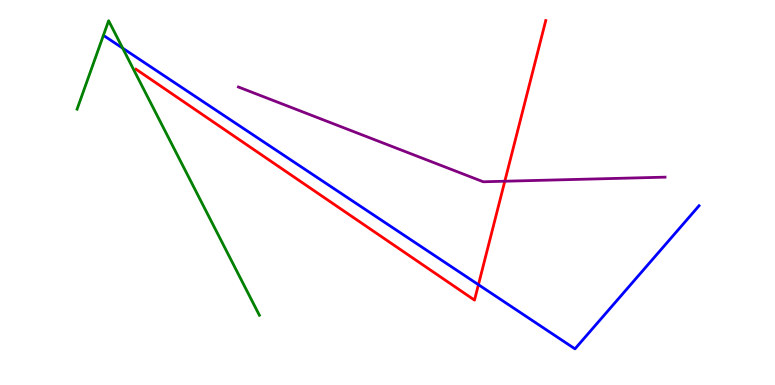[{'lines': ['blue', 'red'], 'intersections': [{'x': 6.17, 'y': 2.61}]}, {'lines': ['green', 'red'], 'intersections': []}, {'lines': ['purple', 'red'], 'intersections': [{'x': 6.51, 'y': 5.29}]}, {'lines': ['blue', 'green'], 'intersections': [{'x': 1.58, 'y': 8.75}]}, {'lines': ['blue', 'purple'], 'intersections': []}, {'lines': ['green', 'purple'], 'intersections': []}]